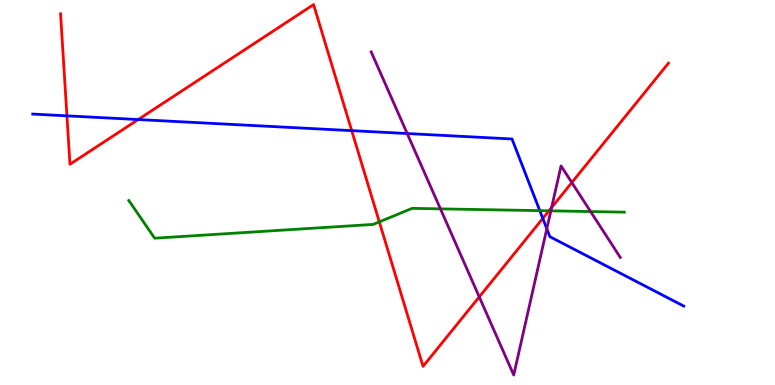[{'lines': ['blue', 'red'], 'intersections': [{'x': 0.864, 'y': 6.99}, {'x': 1.78, 'y': 6.89}, {'x': 4.54, 'y': 6.61}, {'x': 7.0, 'y': 4.33}]}, {'lines': ['green', 'red'], 'intersections': [{'x': 4.89, 'y': 4.24}, {'x': 7.08, 'y': 4.52}]}, {'lines': ['purple', 'red'], 'intersections': [{'x': 6.18, 'y': 2.29}, {'x': 7.12, 'y': 4.61}, {'x': 7.38, 'y': 5.26}]}, {'lines': ['blue', 'green'], 'intersections': [{'x': 6.97, 'y': 4.53}]}, {'lines': ['blue', 'purple'], 'intersections': [{'x': 5.25, 'y': 6.53}, {'x': 7.06, 'y': 4.06}]}, {'lines': ['green', 'purple'], 'intersections': [{'x': 5.68, 'y': 4.57}, {'x': 7.11, 'y': 4.52}, {'x': 7.62, 'y': 4.51}]}]